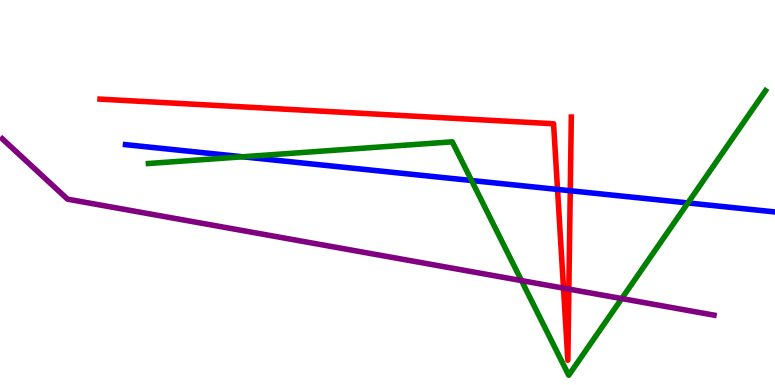[{'lines': ['blue', 'red'], 'intersections': [{'x': 7.19, 'y': 5.08}, {'x': 7.36, 'y': 5.05}]}, {'lines': ['green', 'red'], 'intersections': []}, {'lines': ['purple', 'red'], 'intersections': [{'x': 7.27, 'y': 2.52}, {'x': 7.34, 'y': 2.49}]}, {'lines': ['blue', 'green'], 'intersections': [{'x': 3.13, 'y': 5.93}, {'x': 6.08, 'y': 5.31}, {'x': 8.88, 'y': 4.73}]}, {'lines': ['blue', 'purple'], 'intersections': []}, {'lines': ['green', 'purple'], 'intersections': [{'x': 6.73, 'y': 2.71}, {'x': 8.02, 'y': 2.24}]}]